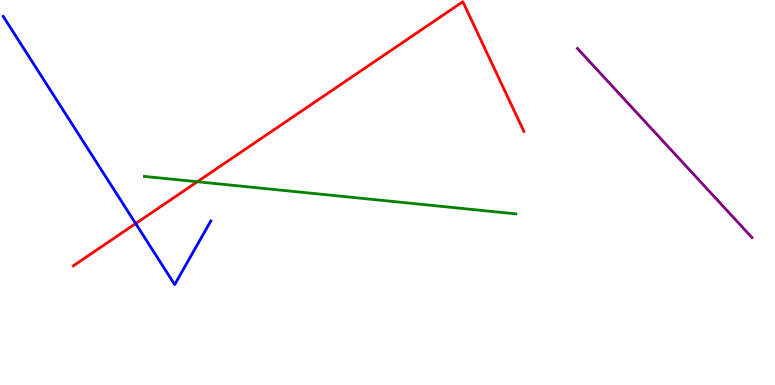[{'lines': ['blue', 'red'], 'intersections': [{'x': 1.75, 'y': 4.19}]}, {'lines': ['green', 'red'], 'intersections': [{'x': 2.55, 'y': 5.28}]}, {'lines': ['purple', 'red'], 'intersections': []}, {'lines': ['blue', 'green'], 'intersections': []}, {'lines': ['blue', 'purple'], 'intersections': []}, {'lines': ['green', 'purple'], 'intersections': []}]